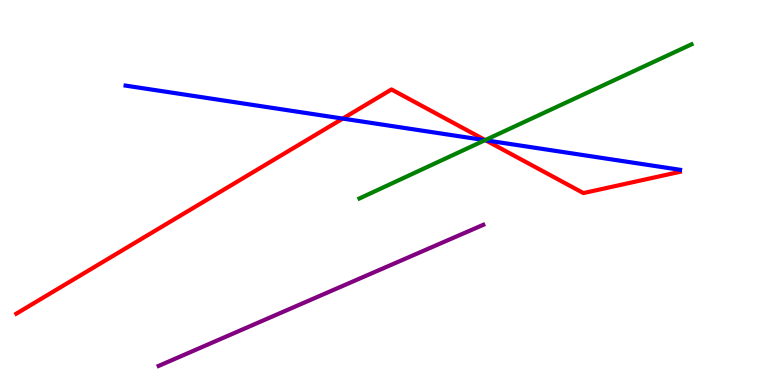[{'lines': ['blue', 'red'], 'intersections': [{'x': 4.42, 'y': 6.92}, {'x': 6.27, 'y': 6.36}]}, {'lines': ['green', 'red'], 'intersections': [{'x': 6.26, 'y': 6.36}]}, {'lines': ['purple', 'red'], 'intersections': []}, {'lines': ['blue', 'green'], 'intersections': [{'x': 6.26, 'y': 6.36}]}, {'lines': ['blue', 'purple'], 'intersections': []}, {'lines': ['green', 'purple'], 'intersections': []}]